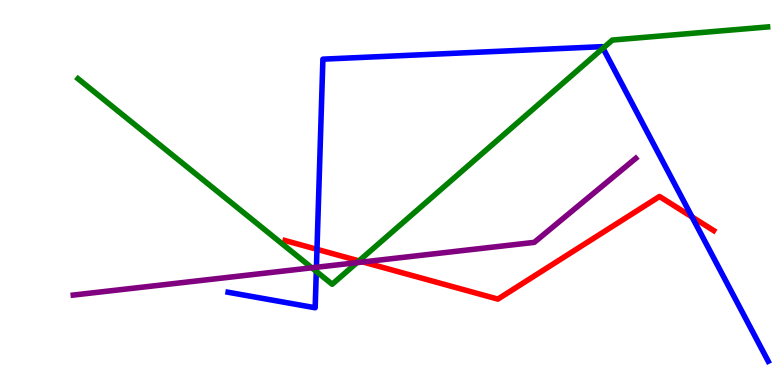[{'lines': ['blue', 'red'], 'intersections': [{'x': 4.09, 'y': 3.52}, {'x': 8.93, 'y': 4.36}]}, {'lines': ['green', 'red'], 'intersections': [{'x': 4.63, 'y': 3.22}]}, {'lines': ['purple', 'red'], 'intersections': [{'x': 4.68, 'y': 3.2}]}, {'lines': ['blue', 'green'], 'intersections': [{'x': 4.08, 'y': 2.95}, {'x': 7.78, 'y': 8.75}]}, {'lines': ['blue', 'purple'], 'intersections': [{'x': 4.08, 'y': 3.06}]}, {'lines': ['green', 'purple'], 'intersections': [{'x': 4.02, 'y': 3.04}, {'x': 4.61, 'y': 3.18}]}]